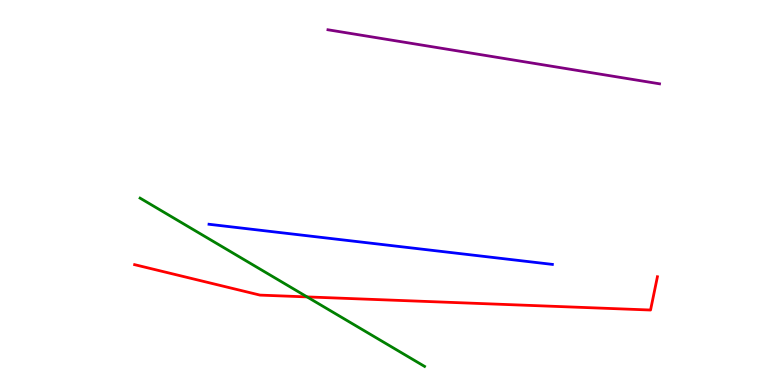[{'lines': ['blue', 'red'], 'intersections': []}, {'lines': ['green', 'red'], 'intersections': [{'x': 3.96, 'y': 2.29}]}, {'lines': ['purple', 'red'], 'intersections': []}, {'lines': ['blue', 'green'], 'intersections': []}, {'lines': ['blue', 'purple'], 'intersections': []}, {'lines': ['green', 'purple'], 'intersections': []}]